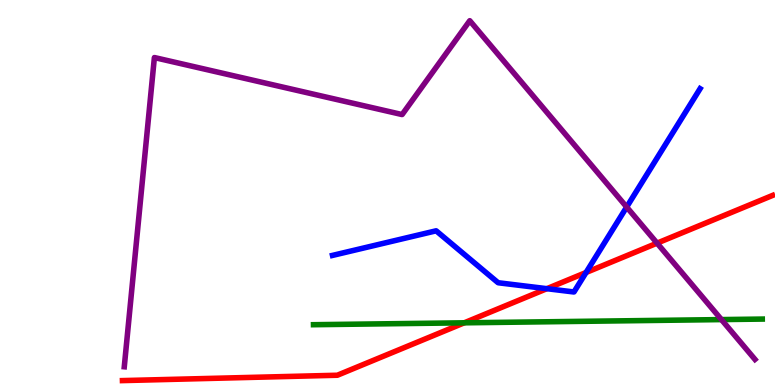[{'lines': ['blue', 'red'], 'intersections': [{'x': 7.06, 'y': 2.5}, {'x': 7.56, 'y': 2.92}]}, {'lines': ['green', 'red'], 'intersections': [{'x': 5.99, 'y': 1.62}]}, {'lines': ['purple', 'red'], 'intersections': [{'x': 8.48, 'y': 3.68}]}, {'lines': ['blue', 'green'], 'intersections': []}, {'lines': ['blue', 'purple'], 'intersections': [{'x': 8.09, 'y': 4.62}]}, {'lines': ['green', 'purple'], 'intersections': [{'x': 9.31, 'y': 1.7}]}]